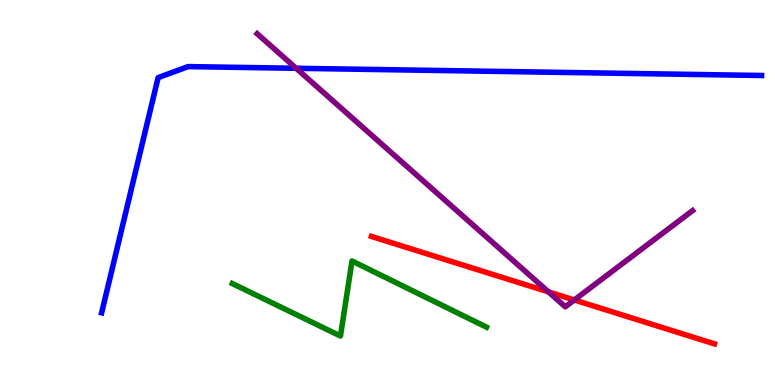[{'lines': ['blue', 'red'], 'intersections': []}, {'lines': ['green', 'red'], 'intersections': []}, {'lines': ['purple', 'red'], 'intersections': [{'x': 7.08, 'y': 2.42}, {'x': 7.41, 'y': 2.21}]}, {'lines': ['blue', 'green'], 'intersections': []}, {'lines': ['blue', 'purple'], 'intersections': [{'x': 3.82, 'y': 8.23}]}, {'lines': ['green', 'purple'], 'intersections': []}]